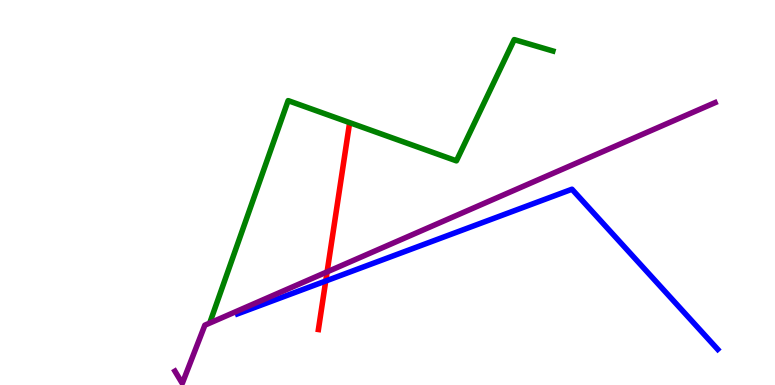[{'lines': ['blue', 'red'], 'intersections': [{'x': 4.2, 'y': 2.7}]}, {'lines': ['green', 'red'], 'intersections': []}, {'lines': ['purple', 'red'], 'intersections': [{'x': 4.22, 'y': 2.94}]}, {'lines': ['blue', 'green'], 'intersections': []}, {'lines': ['blue', 'purple'], 'intersections': []}, {'lines': ['green', 'purple'], 'intersections': []}]